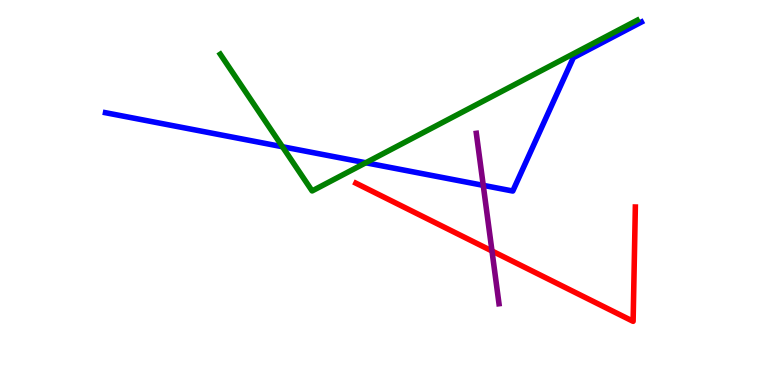[{'lines': ['blue', 'red'], 'intersections': []}, {'lines': ['green', 'red'], 'intersections': []}, {'lines': ['purple', 'red'], 'intersections': [{'x': 6.35, 'y': 3.48}]}, {'lines': ['blue', 'green'], 'intersections': [{'x': 3.64, 'y': 6.19}, {'x': 4.72, 'y': 5.77}]}, {'lines': ['blue', 'purple'], 'intersections': [{'x': 6.24, 'y': 5.19}]}, {'lines': ['green', 'purple'], 'intersections': []}]